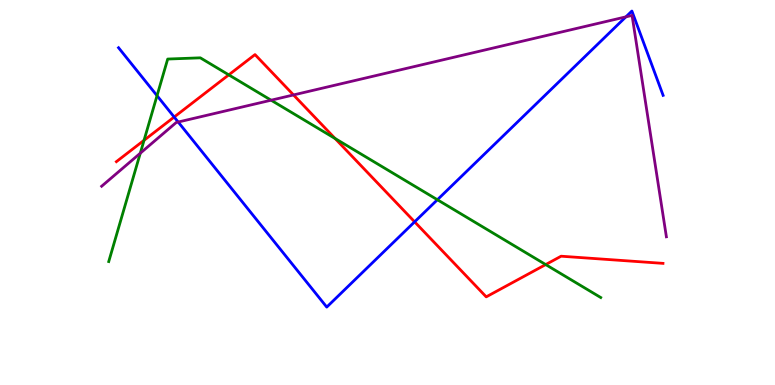[{'lines': ['blue', 'red'], 'intersections': [{'x': 2.25, 'y': 6.96}, {'x': 5.35, 'y': 4.24}]}, {'lines': ['green', 'red'], 'intersections': [{'x': 1.86, 'y': 6.36}, {'x': 2.95, 'y': 8.06}, {'x': 4.32, 'y': 6.4}, {'x': 7.04, 'y': 3.13}]}, {'lines': ['purple', 'red'], 'intersections': [{'x': 3.79, 'y': 7.53}]}, {'lines': ['blue', 'green'], 'intersections': [{'x': 2.03, 'y': 7.51}, {'x': 5.64, 'y': 4.81}]}, {'lines': ['blue', 'purple'], 'intersections': [{'x': 2.3, 'y': 6.83}, {'x': 8.08, 'y': 9.56}]}, {'lines': ['green', 'purple'], 'intersections': [{'x': 1.81, 'y': 6.02}, {'x': 3.5, 'y': 7.4}]}]